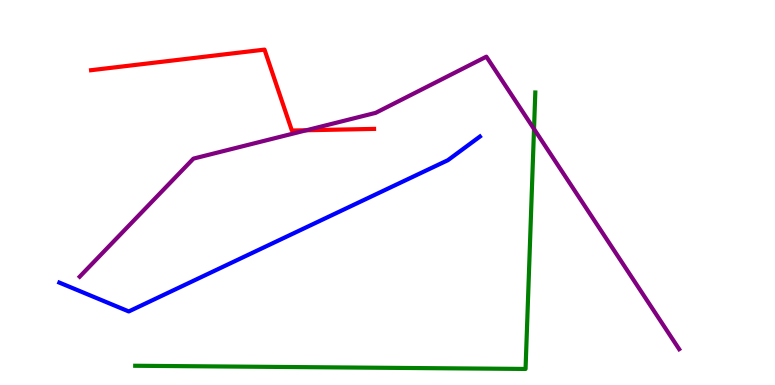[{'lines': ['blue', 'red'], 'intersections': []}, {'lines': ['green', 'red'], 'intersections': []}, {'lines': ['purple', 'red'], 'intersections': [{'x': 3.95, 'y': 6.62}]}, {'lines': ['blue', 'green'], 'intersections': []}, {'lines': ['blue', 'purple'], 'intersections': []}, {'lines': ['green', 'purple'], 'intersections': [{'x': 6.89, 'y': 6.65}]}]